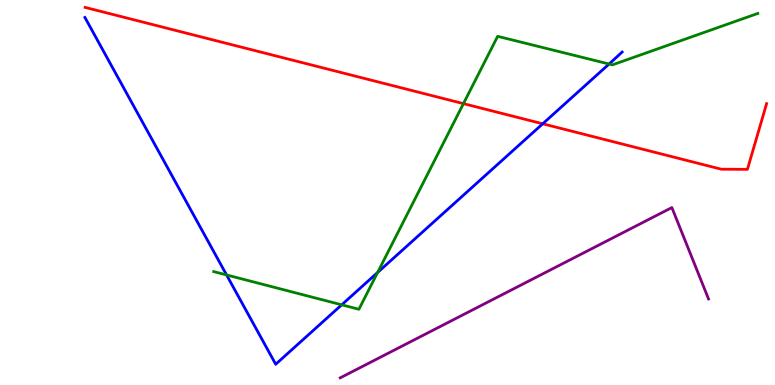[{'lines': ['blue', 'red'], 'intersections': [{'x': 7.0, 'y': 6.78}]}, {'lines': ['green', 'red'], 'intersections': [{'x': 5.98, 'y': 7.31}]}, {'lines': ['purple', 'red'], 'intersections': []}, {'lines': ['blue', 'green'], 'intersections': [{'x': 2.92, 'y': 2.86}, {'x': 4.41, 'y': 2.08}, {'x': 4.87, 'y': 2.92}, {'x': 7.86, 'y': 8.34}]}, {'lines': ['blue', 'purple'], 'intersections': []}, {'lines': ['green', 'purple'], 'intersections': []}]